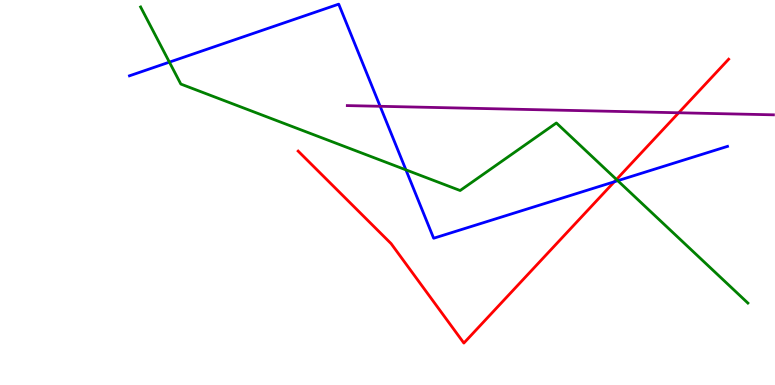[{'lines': ['blue', 'red'], 'intersections': [{'x': 7.93, 'y': 5.28}]}, {'lines': ['green', 'red'], 'intersections': [{'x': 7.95, 'y': 5.34}]}, {'lines': ['purple', 'red'], 'intersections': [{'x': 8.76, 'y': 7.07}]}, {'lines': ['blue', 'green'], 'intersections': [{'x': 2.19, 'y': 8.39}, {'x': 5.24, 'y': 5.59}, {'x': 7.97, 'y': 5.31}]}, {'lines': ['blue', 'purple'], 'intersections': [{'x': 4.91, 'y': 7.24}]}, {'lines': ['green', 'purple'], 'intersections': []}]